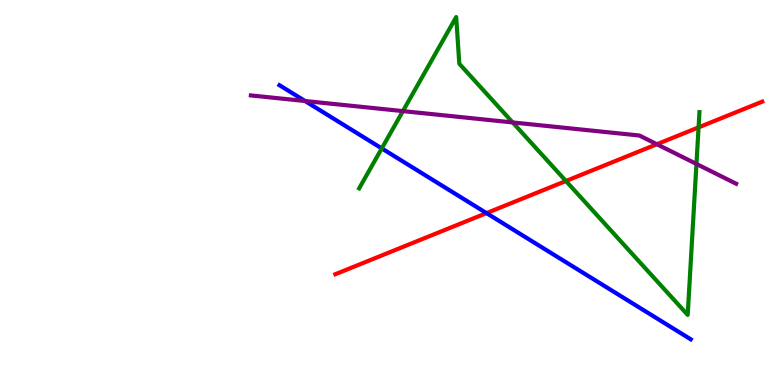[{'lines': ['blue', 'red'], 'intersections': [{'x': 6.28, 'y': 4.46}]}, {'lines': ['green', 'red'], 'intersections': [{'x': 7.3, 'y': 5.3}, {'x': 9.01, 'y': 6.69}]}, {'lines': ['purple', 'red'], 'intersections': [{'x': 8.48, 'y': 6.25}]}, {'lines': ['blue', 'green'], 'intersections': [{'x': 4.93, 'y': 6.15}]}, {'lines': ['blue', 'purple'], 'intersections': [{'x': 3.94, 'y': 7.38}]}, {'lines': ['green', 'purple'], 'intersections': [{'x': 5.2, 'y': 7.11}, {'x': 6.62, 'y': 6.82}, {'x': 8.99, 'y': 5.74}]}]